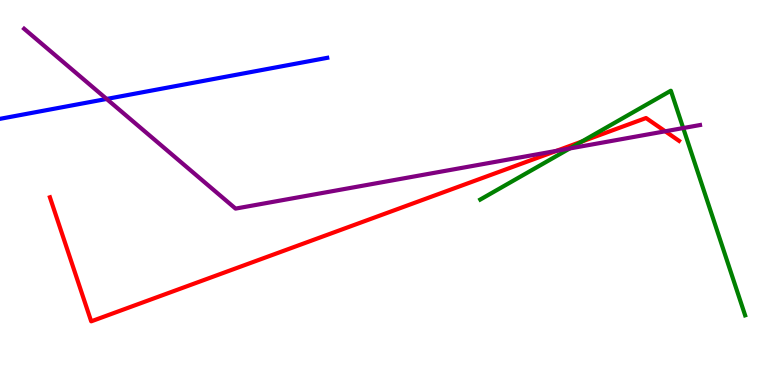[{'lines': ['blue', 'red'], 'intersections': []}, {'lines': ['green', 'red'], 'intersections': [{'x': 7.51, 'y': 6.32}]}, {'lines': ['purple', 'red'], 'intersections': [{'x': 7.18, 'y': 6.08}, {'x': 8.58, 'y': 6.59}]}, {'lines': ['blue', 'green'], 'intersections': []}, {'lines': ['blue', 'purple'], 'intersections': [{'x': 1.38, 'y': 7.43}]}, {'lines': ['green', 'purple'], 'intersections': [{'x': 7.35, 'y': 6.14}, {'x': 8.82, 'y': 6.67}]}]